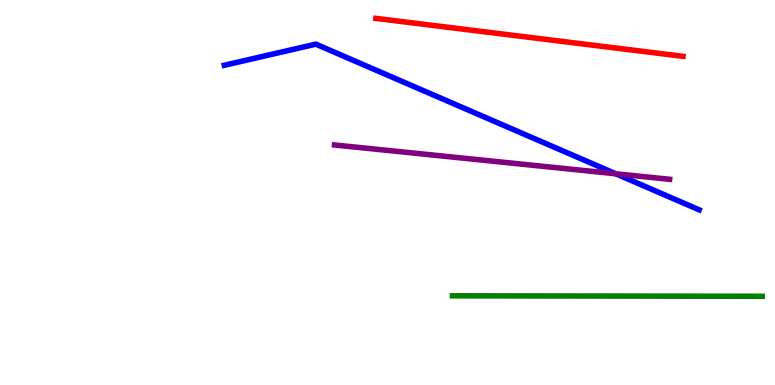[{'lines': ['blue', 'red'], 'intersections': []}, {'lines': ['green', 'red'], 'intersections': []}, {'lines': ['purple', 'red'], 'intersections': []}, {'lines': ['blue', 'green'], 'intersections': []}, {'lines': ['blue', 'purple'], 'intersections': [{'x': 7.95, 'y': 5.49}]}, {'lines': ['green', 'purple'], 'intersections': []}]